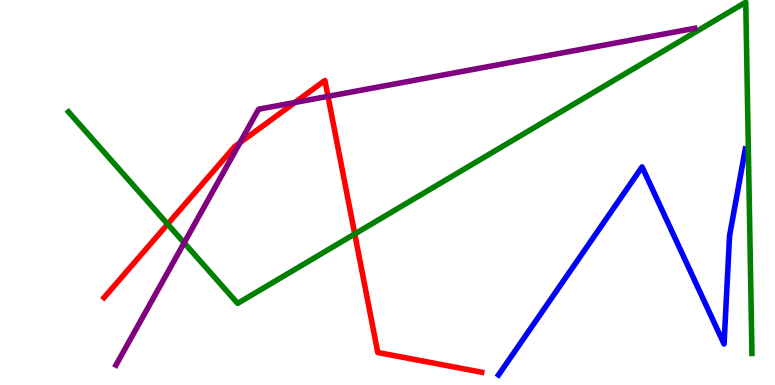[{'lines': ['blue', 'red'], 'intersections': []}, {'lines': ['green', 'red'], 'intersections': [{'x': 2.16, 'y': 4.18}, {'x': 4.58, 'y': 3.92}]}, {'lines': ['purple', 'red'], 'intersections': [{'x': 3.1, 'y': 6.29}, {'x': 3.8, 'y': 7.34}, {'x': 4.23, 'y': 7.5}]}, {'lines': ['blue', 'green'], 'intersections': []}, {'lines': ['blue', 'purple'], 'intersections': []}, {'lines': ['green', 'purple'], 'intersections': [{'x': 2.38, 'y': 3.69}]}]